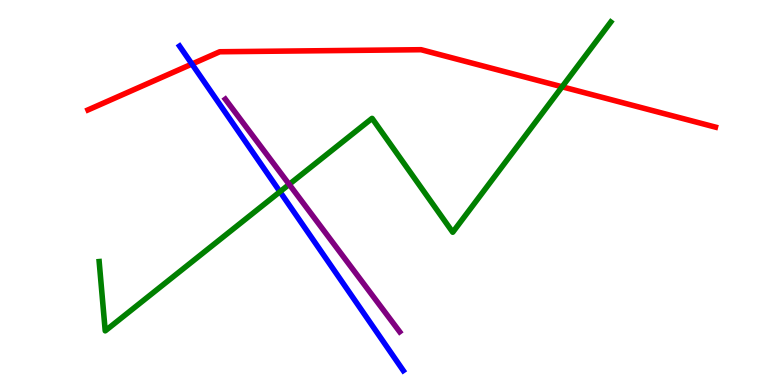[{'lines': ['blue', 'red'], 'intersections': [{'x': 2.48, 'y': 8.34}]}, {'lines': ['green', 'red'], 'intersections': [{'x': 7.25, 'y': 7.75}]}, {'lines': ['purple', 'red'], 'intersections': []}, {'lines': ['blue', 'green'], 'intersections': [{'x': 3.61, 'y': 5.02}]}, {'lines': ['blue', 'purple'], 'intersections': []}, {'lines': ['green', 'purple'], 'intersections': [{'x': 3.73, 'y': 5.21}]}]